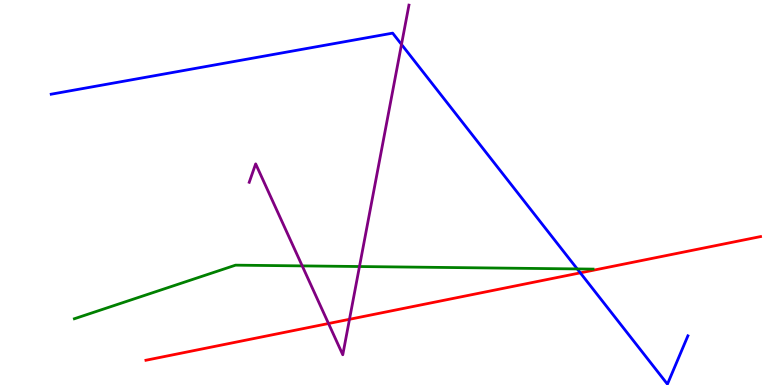[{'lines': ['blue', 'red'], 'intersections': [{'x': 7.49, 'y': 2.91}]}, {'lines': ['green', 'red'], 'intersections': []}, {'lines': ['purple', 'red'], 'intersections': [{'x': 4.24, 'y': 1.6}, {'x': 4.51, 'y': 1.71}]}, {'lines': ['blue', 'green'], 'intersections': [{'x': 7.45, 'y': 3.01}]}, {'lines': ['blue', 'purple'], 'intersections': [{'x': 5.18, 'y': 8.85}]}, {'lines': ['green', 'purple'], 'intersections': [{'x': 3.9, 'y': 3.09}, {'x': 4.64, 'y': 3.08}]}]